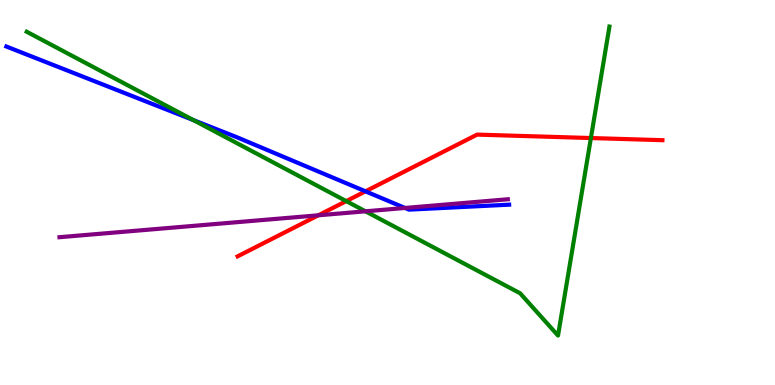[{'lines': ['blue', 'red'], 'intersections': [{'x': 4.72, 'y': 5.03}]}, {'lines': ['green', 'red'], 'intersections': [{'x': 4.47, 'y': 4.78}, {'x': 7.62, 'y': 6.41}]}, {'lines': ['purple', 'red'], 'intersections': [{'x': 4.11, 'y': 4.41}]}, {'lines': ['blue', 'green'], 'intersections': [{'x': 2.5, 'y': 6.88}]}, {'lines': ['blue', 'purple'], 'intersections': [{'x': 5.23, 'y': 4.6}]}, {'lines': ['green', 'purple'], 'intersections': [{'x': 4.72, 'y': 4.51}]}]